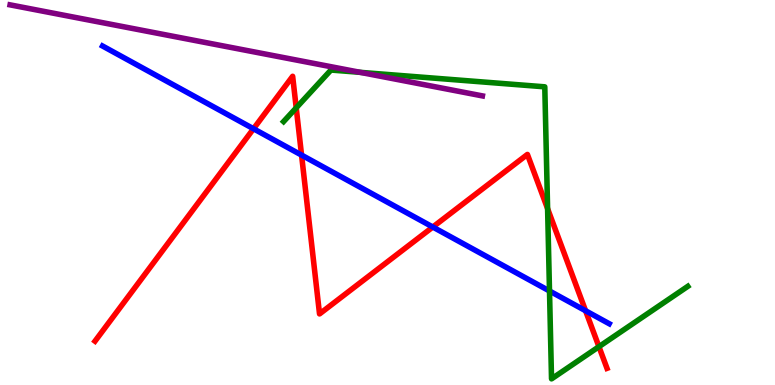[{'lines': ['blue', 'red'], 'intersections': [{'x': 3.27, 'y': 6.66}, {'x': 3.89, 'y': 5.97}, {'x': 5.58, 'y': 4.1}, {'x': 7.56, 'y': 1.93}]}, {'lines': ['green', 'red'], 'intersections': [{'x': 3.82, 'y': 7.2}, {'x': 7.07, 'y': 4.58}, {'x': 7.73, 'y': 0.995}]}, {'lines': ['purple', 'red'], 'intersections': []}, {'lines': ['blue', 'green'], 'intersections': [{'x': 7.09, 'y': 2.44}]}, {'lines': ['blue', 'purple'], 'intersections': []}, {'lines': ['green', 'purple'], 'intersections': [{'x': 4.65, 'y': 8.12}]}]